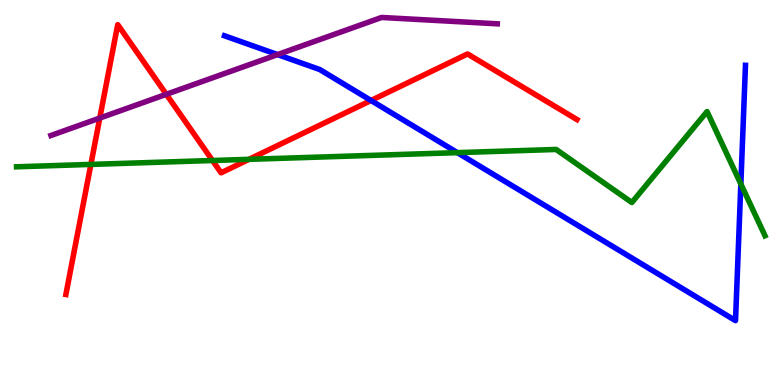[{'lines': ['blue', 'red'], 'intersections': [{'x': 4.79, 'y': 7.39}]}, {'lines': ['green', 'red'], 'intersections': [{'x': 1.17, 'y': 5.73}, {'x': 2.74, 'y': 5.83}, {'x': 3.21, 'y': 5.86}]}, {'lines': ['purple', 'red'], 'intersections': [{'x': 1.29, 'y': 6.93}, {'x': 2.15, 'y': 7.55}]}, {'lines': ['blue', 'green'], 'intersections': [{'x': 5.9, 'y': 6.04}, {'x': 9.56, 'y': 5.22}]}, {'lines': ['blue', 'purple'], 'intersections': [{'x': 3.58, 'y': 8.58}]}, {'lines': ['green', 'purple'], 'intersections': []}]